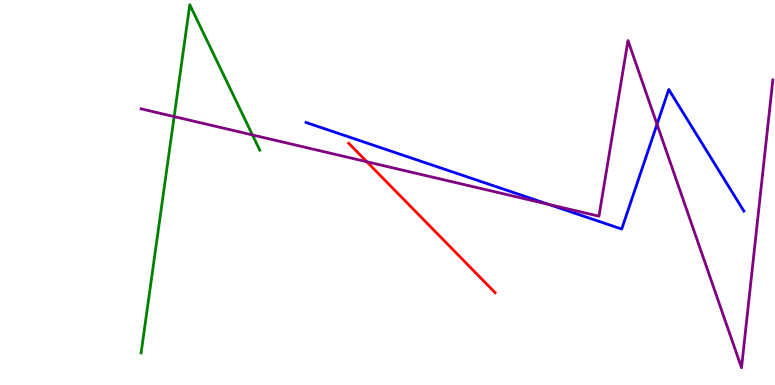[{'lines': ['blue', 'red'], 'intersections': []}, {'lines': ['green', 'red'], 'intersections': []}, {'lines': ['purple', 'red'], 'intersections': [{'x': 4.73, 'y': 5.8}]}, {'lines': ['blue', 'green'], 'intersections': []}, {'lines': ['blue', 'purple'], 'intersections': [{'x': 7.08, 'y': 4.69}, {'x': 8.48, 'y': 6.77}]}, {'lines': ['green', 'purple'], 'intersections': [{'x': 2.25, 'y': 6.97}, {'x': 3.26, 'y': 6.49}]}]